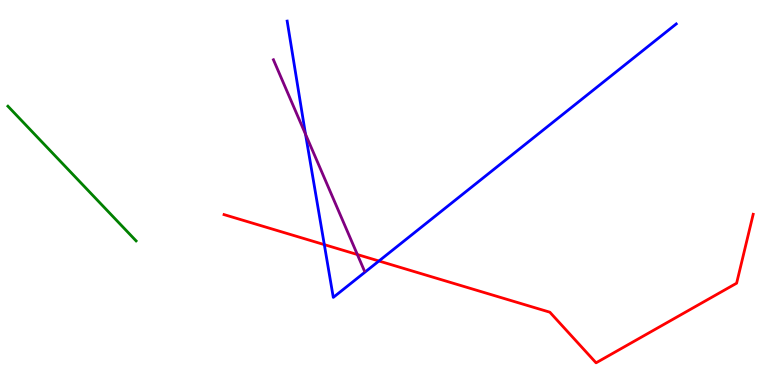[{'lines': ['blue', 'red'], 'intersections': [{'x': 4.18, 'y': 3.65}, {'x': 4.89, 'y': 3.22}]}, {'lines': ['green', 'red'], 'intersections': []}, {'lines': ['purple', 'red'], 'intersections': [{'x': 4.61, 'y': 3.39}]}, {'lines': ['blue', 'green'], 'intersections': []}, {'lines': ['blue', 'purple'], 'intersections': [{'x': 3.94, 'y': 6.51}]}, {'lines': ['green', 'purple'], 'intersections': []}]